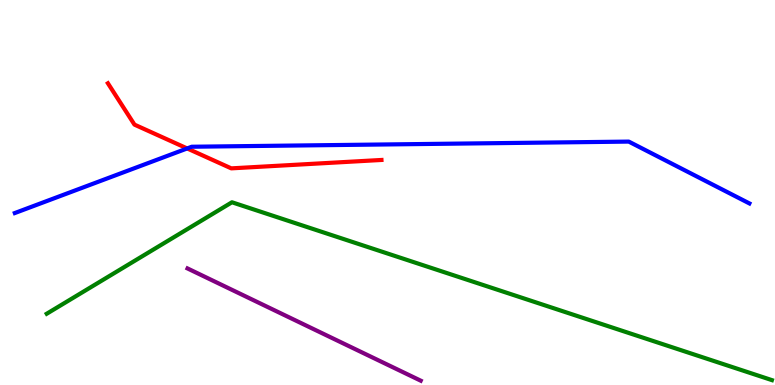[{'lines': ['blue', 'red'], 'intersections': [{'x': 2.42, 'y': 6.14}]}, {'lines': ['green', 'red'], 'intersections': []}, {'lines': ['purple', 'red'], 'intersections': []}, {'lines': ['blue', 'green'], 'intersections': []}, {'lines': ['blue', 'purple'], 'intersections': []}, {'lines': ['green', 'purple'], 'intersections': []}]